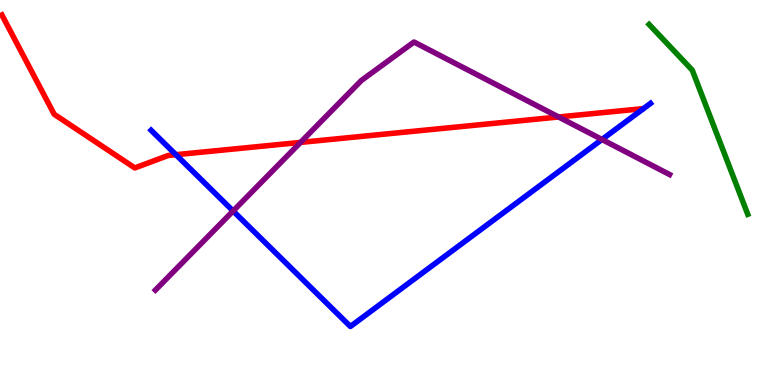[{'lines': ['blue', 'red'], 'intersections': [{'x': 2.27, 'y': 5.98}]}, {'lines': ['green', 'red'], 'intersections': []}, {'lines': ['purple', 'red'], 'intersections': [{'x': 3.88, 'y': 6.3}, {'x': 7.21, 'y': 6.96}]}, {'lines': ['blue', 'green'], 'intersections': []}, {'lines': ['blue', 'purple'], 'intersections': [{'x': 3.01, 'y': 4.52}, {'x': 7.77, 'y': 6.38}]}, {'lines': ['green', 'purple'], 'intersections': []}]